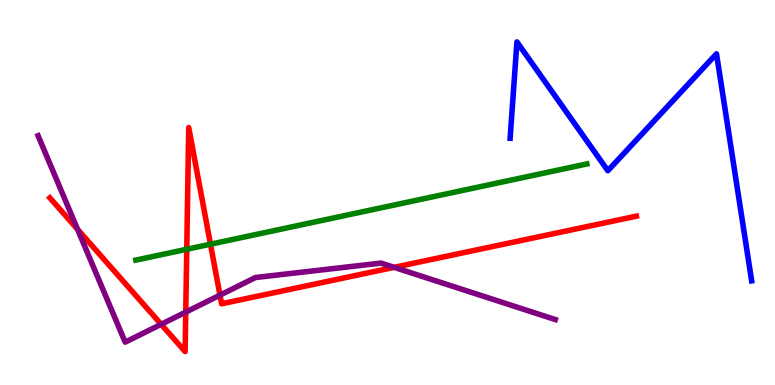[{'lines': ['blue', 'red'], 'intersections': []}, {'lines': ['green', 'red'], 'intersections': [{'x': 2.41, 'y': 3.53}, {'x': 2.72, 'y': 3.66}]}, {'lines': ['purple', 'red'], 'intersections': [{'x': 1.0, 'y': 4.04}, {'x': 2.08, 'y': 1.58}, {'x': 2.4, 'y': 1.89}, {'x': 2.84, 'y': 2.33}, {'x': 5.09, 'y': 3.06}]}, {'lines': ['blue', 'green'], 'intersections': []}, {'lines': ['blue', 'purple'], 'intersections': []}, {'lines': ['green', 'purple'], 'intersections': []}]